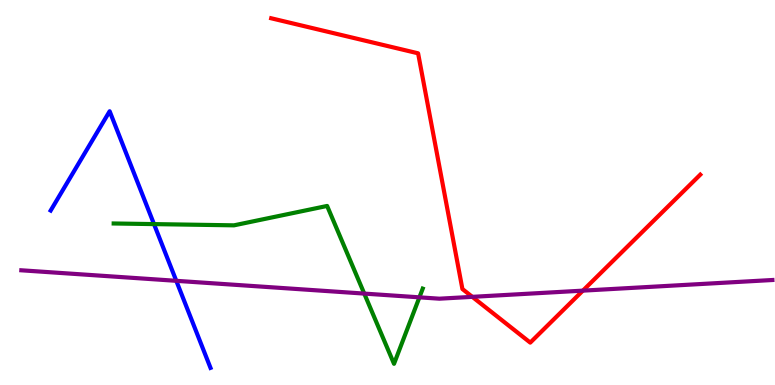[{'lines': ['blue', 'red'], 'intersections': []}, {'lines': ['green', 'red'], 'intersections': []}, {'lines': ['purple', 'red'], 'intersections': [{'x': 6.09, 'y': 2.29}, {'x': 7.52, 'y': 2.45}]}, {'lines': ['blue', 'green'], 'intersections': [{'x': 1.99, 'y': 4.18}]}, {'lines': ['blue', 'purple'], 'intersections': [{'x': 2.27, 'y': 2.71}]}, {'lines': ['green', 'purple'], 'intersections': [{'x': 4.7, 'y': 2.37}, {'x': 5.41, 'y': 2.28}]}]